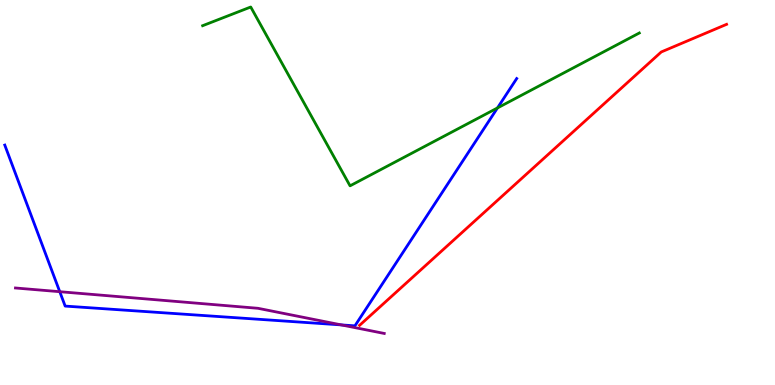[{'lines': ['blue', 'red'], 'intersections': []}, {'lines': ['green', 'red'], 'intersections': []}, {'lines': ['purple', 'red'], 'intersections': []}, {'lines': ['blue', 'green'], 'intersections': [{'x': 6.42, 'y': 7.2}]}, {'lines': ['blue', 'purple'], 'intersections': [{'x': 0.771, 'y': 2.42}, {'x': 4.4, 'y': 1.56}]}, {'lines': ['green', 'purple'], 'intersections': []}]